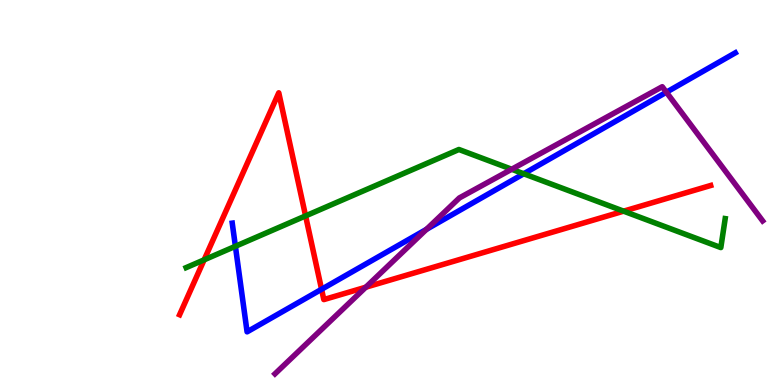[{'lines': ['blue', 'red'], 'intersections': [{'x': 4.15, 'y': 2.49}]}, {'lines': ['green', 'red'], 'intersections': [{'x': 2.63, 'y': 3.25}, {'x': 3.94, 'y': 4.39}, {'x': 8.05, 'y': 4.52}]}, {'lines': ['purple', 'red'], 'intersections': [{'x': 4.72, 'y': 2.54}]}, {'lines': ['blue', 'green'], 'intersections': [{'x': 3.04, 'y': 3.6}, {'x': 6.76, 'y': 5.49}]}, {'lines': ['blue', 'purple'], 'intersections': [{'x': 5.5, 'y': 4.04}, {'x': 8.6, 'y': 7.6}]}, {'lines': ['green', 'purple'], 'intersections': [{'x': 6.6, 'y': 5.6}]}]